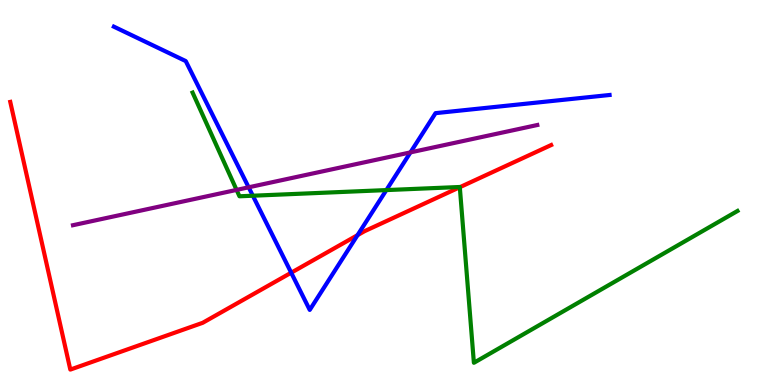[{'lines': ['blue', 'red'], 'intersections': [{'x': 3.76, 'y': 2.92}, {'x': 4.61, 'y': 3.89}]}, {'lines': ['green', 'red'], 'intersections': [{'x': 5.93, 'y': 5.14}]}, {'lines': ['purple', 'red'], 'intersections': []}, {'lines': ['blue', 'green'], 'intersections': [{'x': 3.26, 'y': 4.92}, {'x': 4.99, 'y': 5.06}]}, {'lines': ['blue', 'purple'], 'intersections': [{'x': 3.21, 'y': 5.13}, {'x': 5.3, 'y': 6.04}]}, {'lines': ['green', 'purple'], 'intersections': [{'x': 3.05, 'y': 5.07}]}]